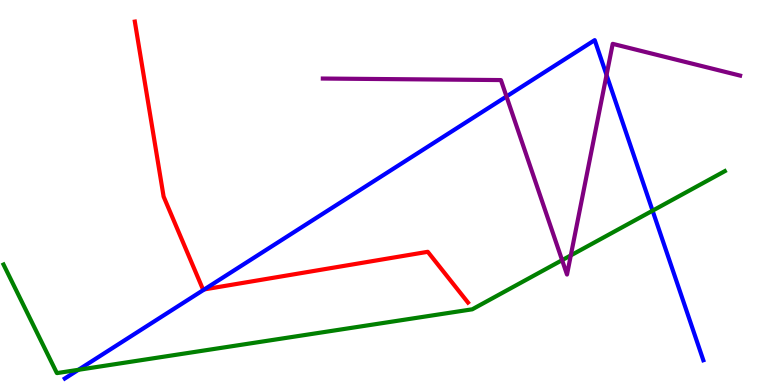[{'lines': ['blue', 'red'], 'intersections': [{'x': 2.64, 'y': 2.48}]}, {'lines': ['green', 'red'], 'intersections': []}, {'lines': ['purple', 'red'], 'intersections': []}, {'lines': ['blue', 'green'], 'intersections': [{'x': 1.01, 'y': 0.395}, {'x': 8.42, 'y': 4.53}]}, {'lines': ['blue', 'purple'], 'intersections': [{'x': 6.54, 'y': 7.49}, {'x': 7.83, 'y': 8.05}]}, {'lines': ['green', 'purple'], 'intersections': [{'x': 7.25, 'y': 3.24}, {'x': 7.37, 'y': 3.37}]}]